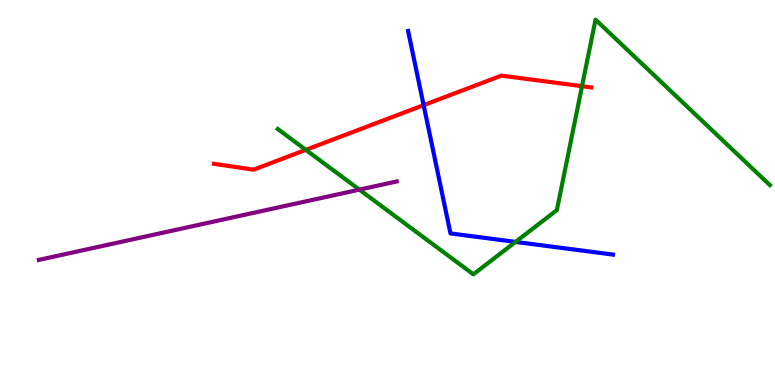[{'lines': ['blue', 'red'], 'intersections': [{'x': 5.47, 'y': 7.27}]}, {'lines': ['green', 'red'], 'intersections': [{'x': 3.95, 'y': 6.11}, {'x': 7.51, 'y': 7.76}]}, {'lines': ['purple', 'red'], 'intersections': []}, {'lines': ['blue', 'green'], 'intersections': [{'x': 6.65, 'y': 3.72}]}, {'lines': ['blue', 'purple'], 'intersections': []}, {'lines': ['green', 'purple'], 'intersections': [{'x': 4.64, 'y': 5.07}]}]